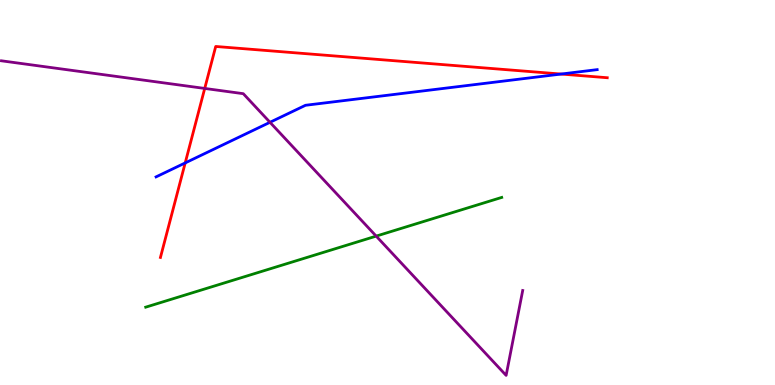[{'lines': ['blue', 'red'], 'intersections': [{'x': 2.39, 'y': 5.77}, {'x': 7.24, 'y': 8.08}]}, {'lines': ['green', 'red'], 'intersections': []}, {'lines': ['purple', 'red'], 'intersections': [{'x': 2.64, 'y': 7.7}]}, {'lines': ['blue', 'green'], 'intersections': []}, {'lines': ['blue', 'purple'], 'intersections': [{'x': 3.48, 'y': 6.82}]}, {'lines': ['green', 'purple'], 'intersections': [{'x': 4.85, 'y': 3.87}]}]